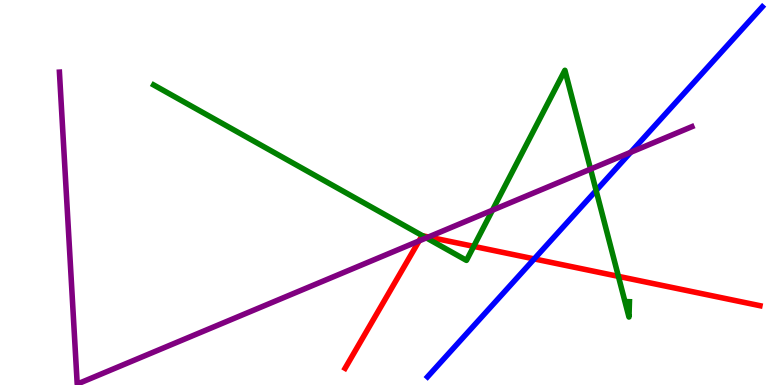[{'lines': ['blue', 'red'], 'intersections': [{'x': 6.89, 'y': 3.28}]}, {'lines': ['green', 'red'], 'intersections': [{'x': 5.45, 'y': 3.88}, {'x': 6.11, 'y': 3.6}, {'x': 7.98, 'y': 2.82}]}, {'lines': ['purple', 'red'], 'intersections': [{'x': 5.41, 'y': 3.74}, {'x': 5.53, 'y': 3.84}]}, {'lines': ['blue', 'green'], 'intersections': [{'x': 7.69, 'y': 5.05}]}, {'lines': ['blue', 'purple'], 'intersections': [{'x': 8.14, 'y': 6.04}]}, {'lines': ['green', 'purple'], 'intersections': [{'x': 5.5, 'y': 3.82}, {'x': 6.35, 'y': 4.54}, {'x': 7.62, 'y': 5.61}]}]